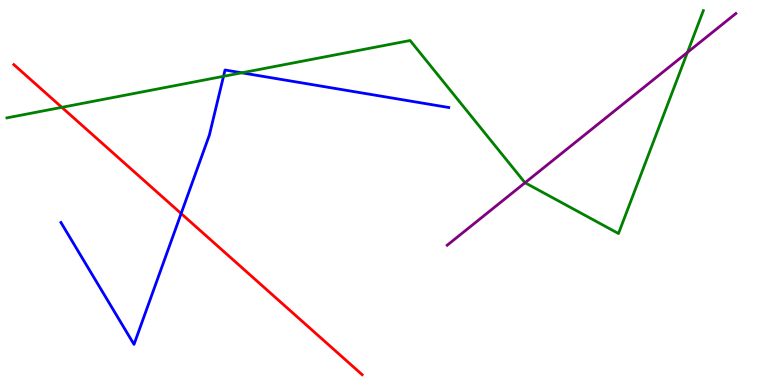[{'lines': ['blue', 'red'], 'intersections': [{'x': 2.34, 'y': 4.45}]}, {'lines': ['green', 'red'], 'intersections': [{'x': 0.798, 'y': 7.21}]}, {'lines': ['purple', 'red'], 'intersections': []}, {'lines': ['blue', 'green'], 'intersections': [{'x': 2.88, 'y': 8.02}, {'x': 3.12, 'y': 8.11}]}, {'lines': ['blue', 'purple'], 'intersections': []}, {'lines': ['green', 'purple'], 'intersections': [{'x': 6.77, 'y': 5.25}, {'x': 8.87, 'y': 8.64}]}]